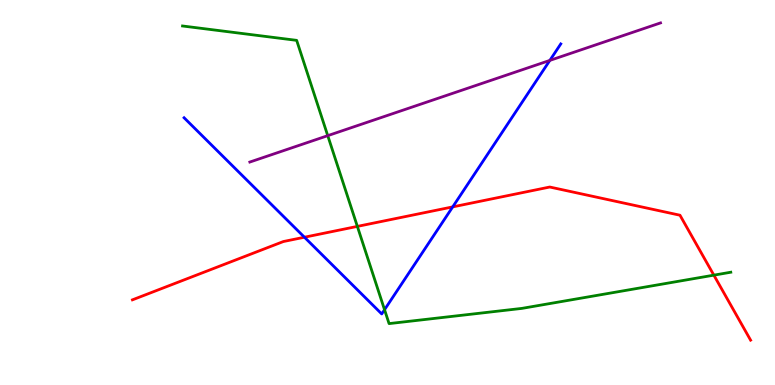[{'lines': ['blue', 'red'], 'intersections': [{'x': 3.93, 'y': 3.84}, {'x': 5.84, 'y': 4.63}]}, {'lines': ['green', 'red'], 'intersections': [{'x': 4.61, 'y': 4.12}, {'x': 9.21, 'y': 2.85}]}, {'lines': ['purple', 'red'], 'intersections': []}, {'lines': ['blue', 'green'], 'intersections': [{'x': 4.96, 'y': 1.96}]}, {'lines': ['blue', 'purple'], 'intersections': [{'x': 7.09, 'y': 8.43}]}, {'lines': ['green', 'purple'], 'intersections': [{'x': 4.23, 'y': 6.48}]}]